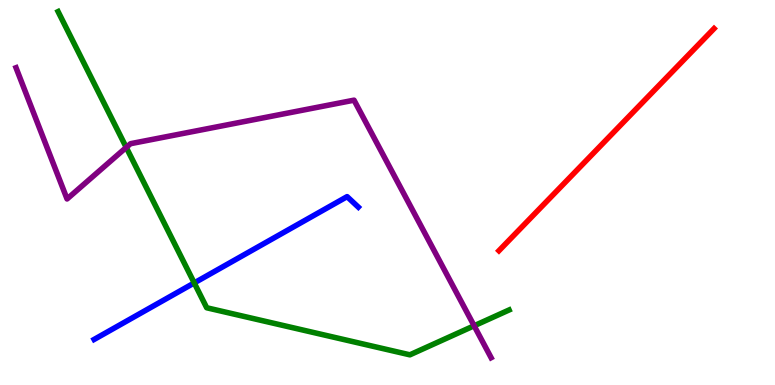[{'lines': ['blue', 'red'], 'intersections': []}, {'lines': ['green', 'red'], 'intersections': []}, {'lines': ['purple', 'red'], 'intersections': []}, {'lines': ['blue', 'green'], 'intersections': [{'x': 2.51, 'y': 2.65}]}, {'lines': ['blue', 'purple'], 'intersections': []}, {'lines': ['green', 'purple'], 'intersections': [{'x': 1.63, 'y': 6.17}, {'x': 6.12, 'y': 1.54}]}]